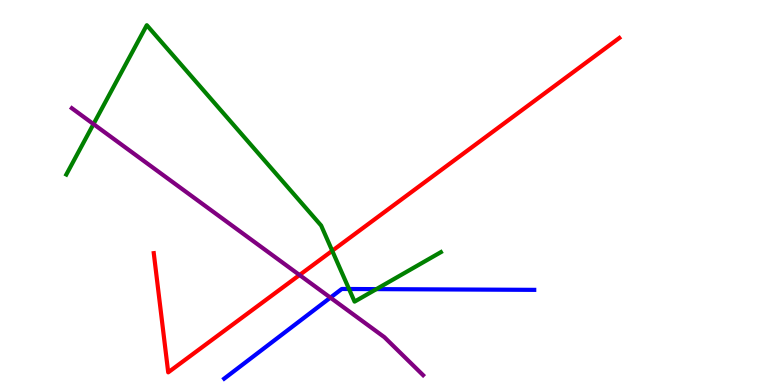[{'lines': ['blue', 'red'], 'intersections': []}, {'lines': ['green', 'red'], 'intersections': [{'x': 4.29, 'y': 3.49}]}, {'lines': ['purple', 'red'], 'intersections': [{'x': 3.86, 'y': 2.86}]}, {'lines': ['blue', 'green'], 'intersections': [{'x': 4.5, 'y': 2.49}, {'x': 4.86, 'y': 2.49}]}, {'lines': ['blue', 'purple'], 'intersections': [{'x': 4.26, 'y': 2.27}]}, {'lines': ['green', 'purple'], 'intersections': [{'x': 1.21, 'y': 6.78}]}]